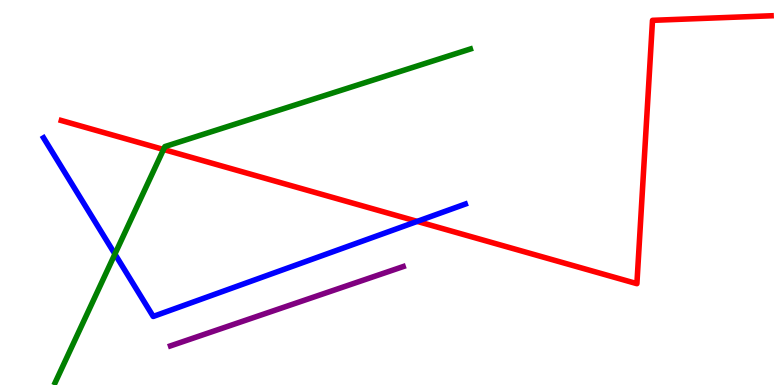[{'lines': ['blue', 'red'], 'intersections': [{'x': 5.38, 'y': 4.25}]}, {'lines': ['green', 'red'], 'intersections': [{'x': 2.11, 'y': 6.12}]}, {'lines': ['purple', 'red'], 'intersections': []}, {'lines': ['blue', 'green'], 'intersections': [{'x': 1.48, 'y': 3.4}]}, {'lines': ['blue', 'purple'], 'intersections': []}, {'lines': ['green', 'purple'], 'intersections': []}]